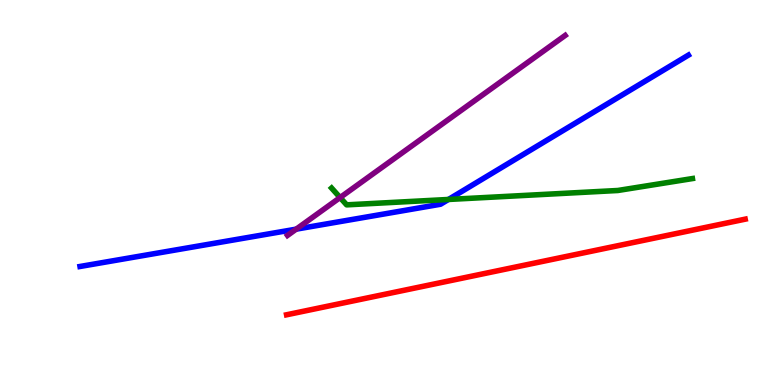[{'lines': ['blue', 'red'], 'intersections': []}, {'lines': ['green', 'red'], 'intersections': []}, {'lines': ['purple', 'red'], 'intersections': []}, {'lines': ['blue', 'green'], 'intersections': [{'x': 5.79, 'y': 4.82}]}, {'lines': ['blue', 'purple'], 'intersections': [{'x': 3.82, 'y': 4.05}]}, {'lines': ['green', 'purple'], 'intersections': [{'x': 4.39, 'y': 4.87}]}]